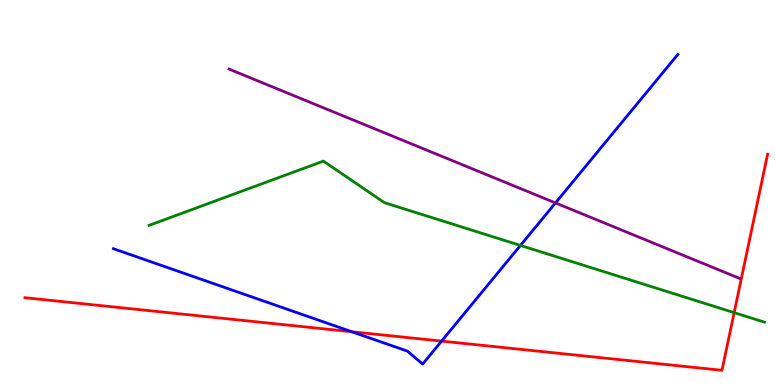[{'lines': ['blue', 'red'], 'intersections': [{'x': 4.54, 'y': 1.38}, {'x': 5.7, 'y': 1.14}]}, {'lines': ['green', 'red'], 'intersections': [{'x': 9.47, 'y': 1.88}]}, {'lines': ['purple', 'red'], 'intersections': []}, {'lines': ['blue', 'green'], 'intersections': [{'x': 6.72, 'y': 3.63}]}, {'lines': ['blue', 'purple'], 'intersections': [{'x': 7.17, 'y': 4.73}]}, {'lines': ['green', 'purple'], 'intersections': []}]